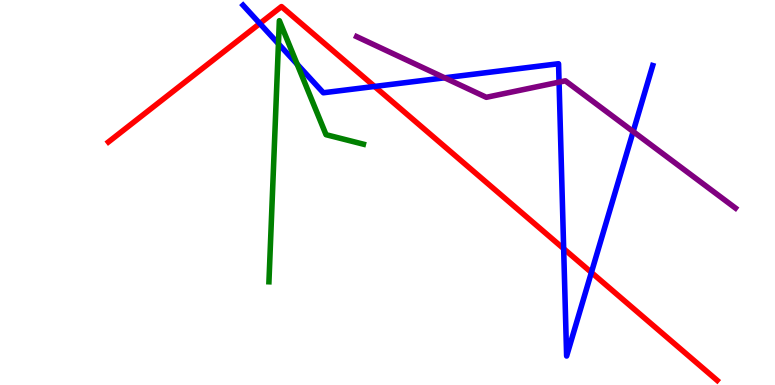[{'lines': ['blue', 'red'], 'intersections': [{'x': 3.35, 'y': 9.39}, {'x': 4.83, 'y': 7.75}, {'x': 7.27, 'y': 3.54}, {'x': 7.63, 'y': 2.92}]}, {'lines': ['green', 'red'], 'intersections': []}, {'lines': ['purple', 'red'], 'intersections': []}, {'lines': ['blue', 'green'], 'intersections': [{'x': 3.59, 'y': 8.86}, {'x': 3.83, 'y': 8.33}]}, {'lines': ['blue', 'purple'], 'intersections': [{'x': 5.74, 'y': 7.98}, {'x': 7.21, 'y': 7.87}, {'x': 8.17, 'y': 6.58}]}, {'lines': ['green', 'purple'], 'intersections': []}]